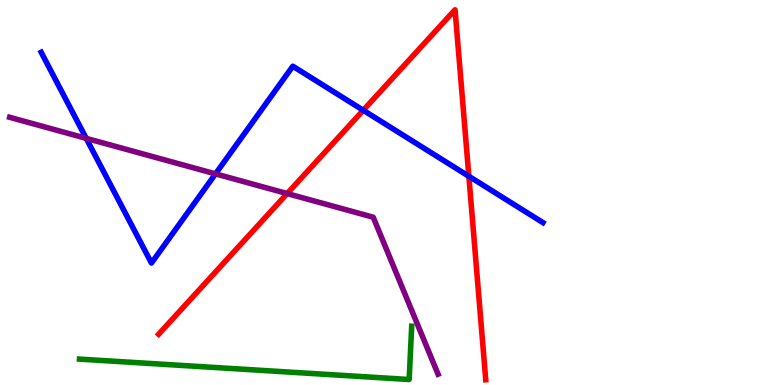[{'lines': ['blue', 'red'], 'intersections': [{'x': 4.69, 'y': 7.14}, {'x': 6.05, 'y': 5.42}]}, {'lines': ['green', 'red'], 'intersections': []}, {'lines': ['purple', 'red'], 'intersections': [{'x': 3.71, 'y': 4.97}]}, {'lines': ['blue', 'green'], 'intersections': []}, {'lines': ['blue', 'purple'], 'intersections': [{'x': 1.11, 'y': 6.41}, {'x': 2.78, 'y': 5.48}]}, {'lines': ['green', 'purple'], 'intersections': []}]